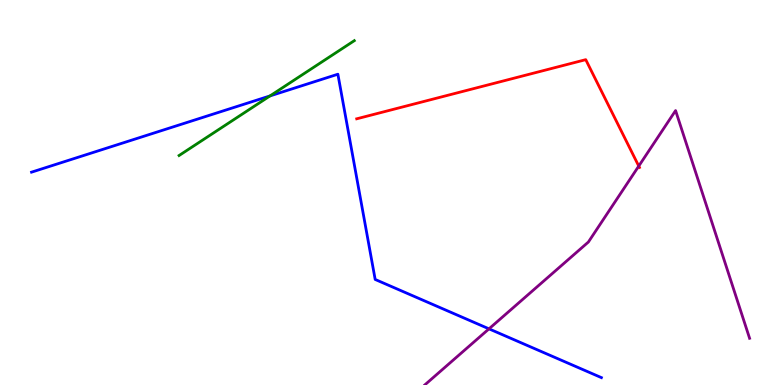[{'lines': ['blue', 'red'], 'intersections': []}, {'lines': ['green', 'red'], 'intersections': []}, {'lines': ['purple', 'red'], 'intersections': [{'x': 8.24, 'y': 5.69}]}, {'lines': ['blue', 'green'], 'intersections': [{'x': 3.48, 'y': 7.51}]}, {'lines': ['blue', 'purple'], 'intersections': [{'x': 6.31, 'y': 1.46}]}, {'lines': ['green', 'purple'], 'intersections': []}]